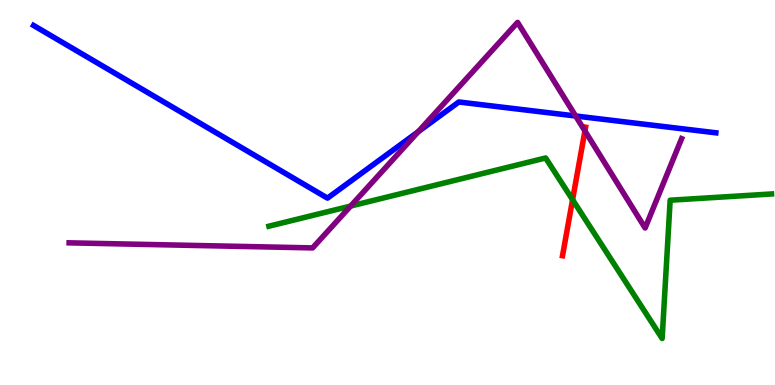[{'lines': ['blue', 'red'], 'intersections': []}, {'lines': ['green', 'red'], 'intersections': [{'x': 7.39, 'y': 4.81}]}, {'lines': ['purple', 'red'], 'intersections': [{'x': 7.55, 'y': 6.6}]}, {'lines': ['blue', 'green'], 'intersections': []}, {'lines': ['blue', 'purple'], 'intersections': [{'x': 5.4, 'y': 6.58}, {'x': 7.43, 'y': 6.99}]}, {'lines': ['green', 'purple'], 'intersections': [{'x': 4.52, 'y': 4.65}]}]